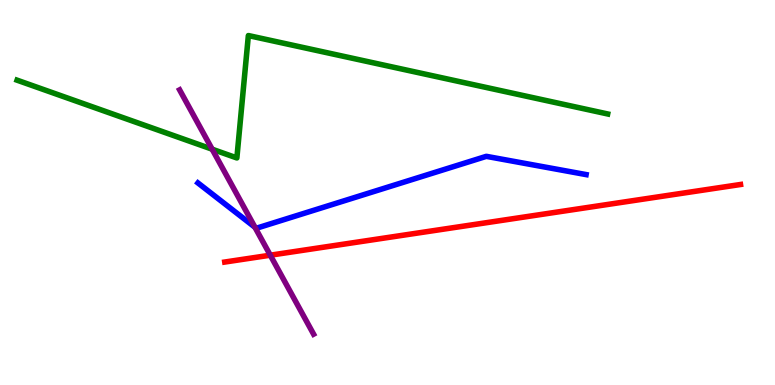[{'lines': ['blue', 'red'], 'intersections': []}, {'lines': ['green', 'red'], 'intersections': []}, {'lines': ['purple', 'red'], 'intersections': [{'x': 3.49, 'y': 3.37}]}, {'lines': ['blue', 'green'], 'intersections': []}, {'lines': ['blue', 'purple'], 'intersections': [{'x': 3.29, 'y': 4.1}]}, {'lines': ['green', 'purple'], 'intersections': [{'x': 2.74, 'y': 6.12}]}]